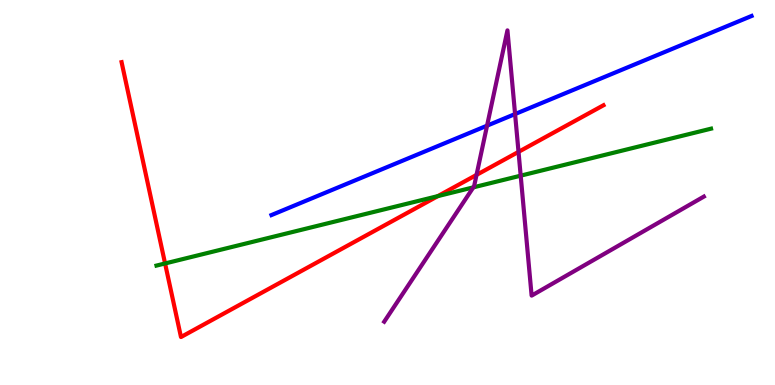[{'lines': ['blue', 'red'], 'intersections': []}, {'lines': ['green', 'red'], 'intersections': [{'x': 2.13, 'y': 3.16}, {'x': 5.65, 'y': 4.91}]}, {'lines': ['purple', 'red'], 'intersections': [{'x': 6.15, 'y': 5.46}, {'x': 6.69, 'y': 6.06}]}, {'lines': ['blue', 'green'], 'intersections': []}, {'lines': ['blue', 'purple'], 'intersections': [{'x': 6.28, 'y': 6.74}, {'x': 6.65, 'y': 7.04}]}, {'lines': ['green', 'purple'], 'intersections': [{'x': 6.11, 'y': 5.13}, {'x': 6.72, 'y': 5.44}]}]